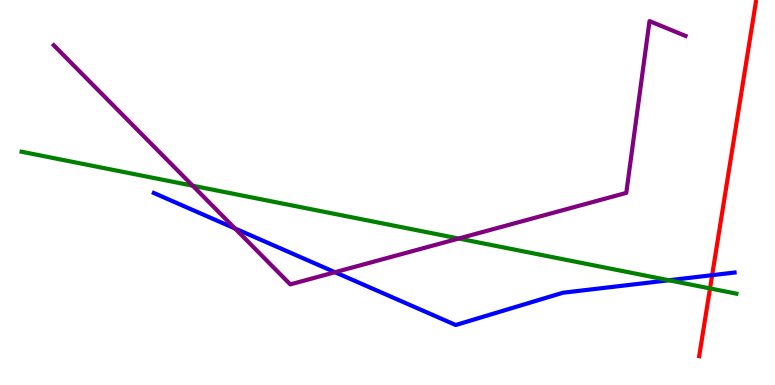[{'lines': ['blue', 'red'], 'intersections': [{'x': 9.19, 'y': 2.85}]}, {'lines': ['green', 'red'], 'intersections': [{'x': 9.16, 'y': 2.51}]}, {'lines': ['purple', 'red'], 'intersections': []}, {'lines': ['blue', 'green'], 'intersections': [{'x': 8.63, 'y': 2.72}]}, {'lines': ['blue', 'purple'], 'intersections': [{'x': 3.03, 'y': 4.07}, {'x': 4.32, 'y': 2.93}]}, {'lines': ['green', 'purple'], 'intersections': [{'x': 2.49, 'y': 5.18}, {'x': 5.92, 'y': 3.8}]}]